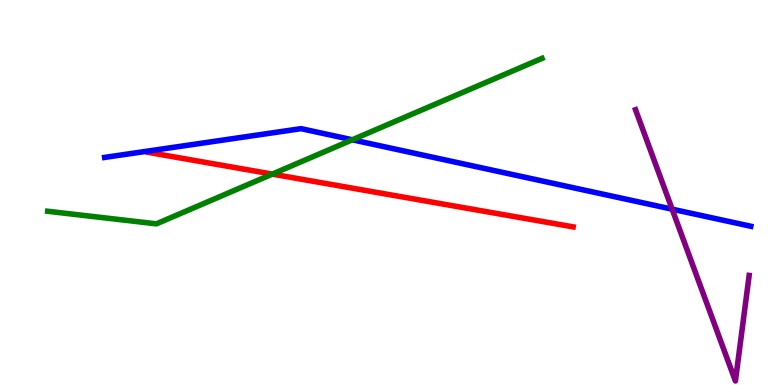[{'lines': ['blue', 'red'], 'intersections': []}, {'lines': ['green', 'red'], 'intersections': [{'x': 3.51, 'y': 5.48}]}, {'lines': ['purple', 'red'], 'intersections': []}, {'lines': ['blue', 'green'], 'intersections': [{'x': 4.55, 'y': 6.37}]}, {'lines': ['blue', 'purple'], 'intersections': [{'x': 8.67, 'y': 4.57}]}, {'lines': ['green', 'purple'], 'intersections': []}]